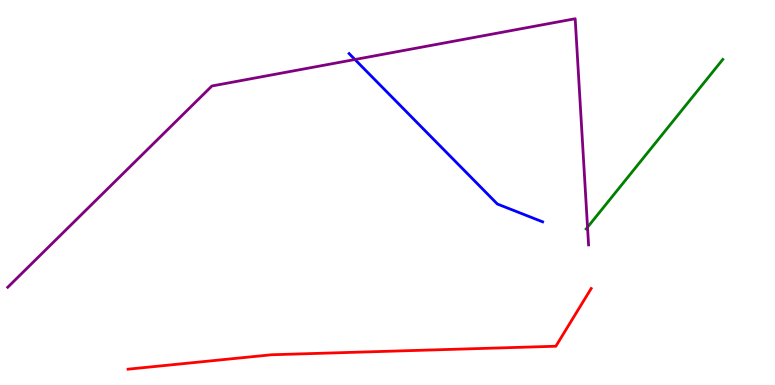[{'lines': ['blue', 'red'], 'intersections': []}, {'lines': ['green', 'red'], 'intersections': []}, {'lines': ['purple', 'red'], 'intersections': []}, {'lines': ['blue', 'green'], 'intersections': []}, {'lines': ['blue', 'purple'], 'intersections': [{'x': 4.58, 'y': 8.45}]}, {'lines': ['green', 'purple'], 'intersections': [{'x': 7.58, 'y': 4.1}]}]